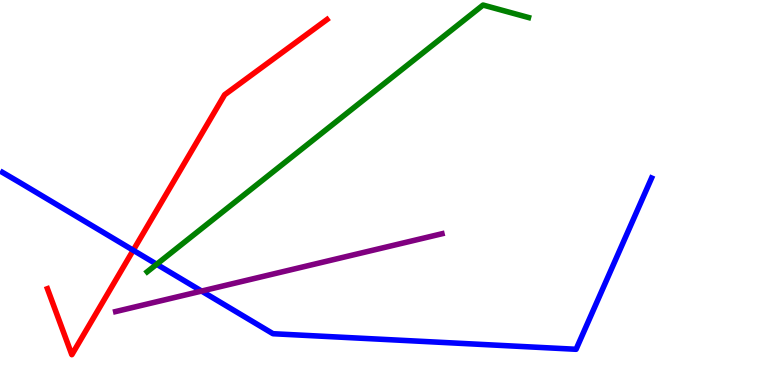[{'lines': ['blue', 'red'], 'intersections': [{'x': 1.72, 'y': 3.5}]}, {'lines': ['green', 'red'], 'intersections': []}, {'lines': ['purple', 'red'], 'intersections': []}, {'lines': ['blue', 'green'], 'intersections': [{'x': 2.02, 'y': 3.14}]}, {'lines': ['blue', 'purple'], 'intersections': [{'x': 2.6, 'y': 2.44}]}, {'lines': ['green', 'purple'], 'intersections': []}]